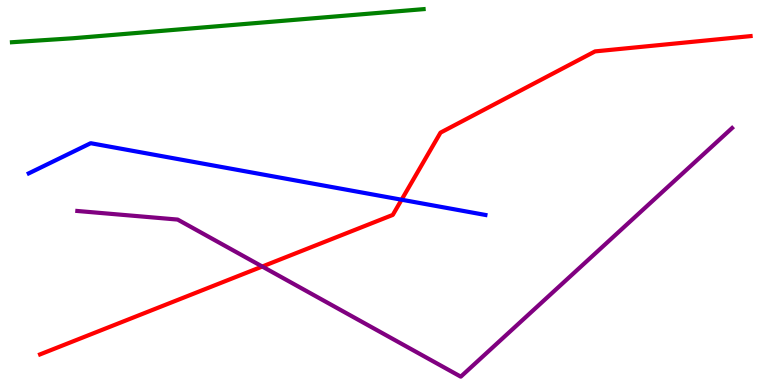[{'lines': ['blue', 'red'], 'intersections': [{'x': 5.18, 'y': 4.81}]}, {'lines': ['green', 'red'], 'intersections': []}, {'lines': ['purple', 'red'], 'intersections': [{'x': 3.38, 'y': 3.08}]}, {'lines': ['blue', 'green'], 'intersections': []}, {'lines': ['blue', 'purple'], 'intersections': []}, {'lines': ['green', 'purple'], 'intersections': []}]